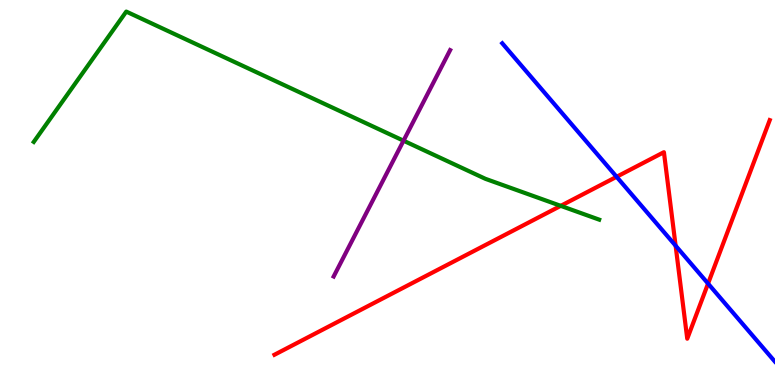[{'lines': ['blue', 'red'], 'intersections': [{'x': 7.96, 'y': 5.41}, {'x': 8.72, 'y': 3.62}, {'x': 9.14, 'y': 2.63}]}, {'lines': ['green', 'red'], 'intersections': [{'x': 7.24, 'y': 4.65}]}, {'lines': ['purple', 'red'], 'intersections': []}, {'lines': ['blue', 'green'], 'intersections': []}, {'lines': ['blue', 'purple'], 'intersections': []}, {'lines': ['green', 'purple'], 'intersections': [{'x': 5.21, 'y': 6.35}]}]